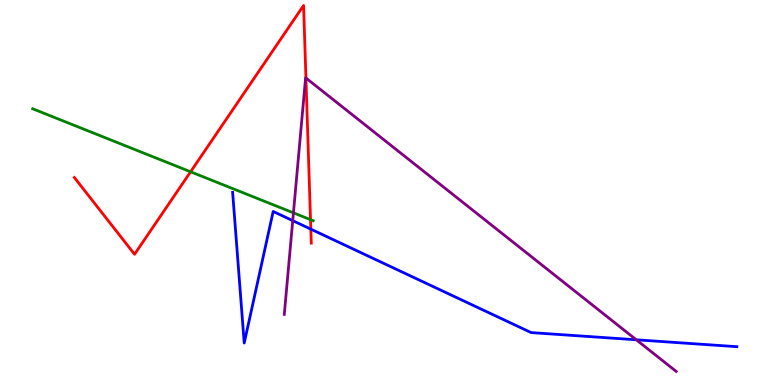[{'lines': ['blue', 'red'], 'intersections': [{'x': 4.01, 'y': 4.05}]}, {'lines': ['green', 'red'], 'intersections': [{'x': 2.46, 'y': 5.54}, {'x': 4.01, 'y': 4.29}]}, {'lines': ['purple', 'red'], 'intersections': [{'x': 3.95, 'y': 7.97}]}, {'lines': ['blue', 'green'], 'intersections': []}, {'lines': ['blue', 'purple'], 'intersections': [{'x': 3.78, 'y': 4.27}, {'x': 8.21, 'y': 1.17}]}, {'lines': ['green', 'purple'], 'intersections': [{'x': 3.79, 'y': 4.47}]}]